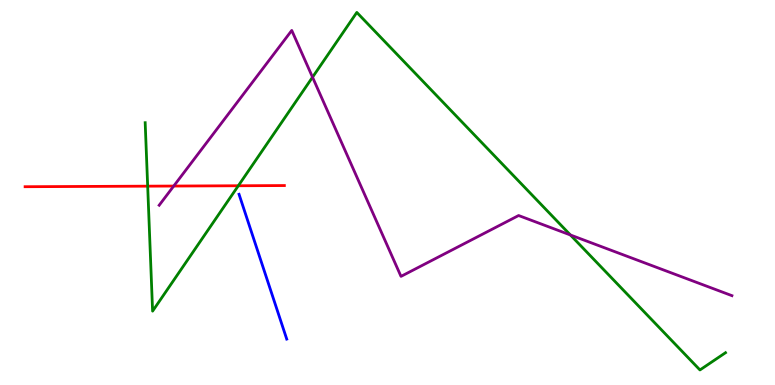[{'lines': ['blue', 'red'], 'intersections': []}, {'lines': ['green', 'red'], 'intersections': [{'x': 1.91, 'y': 5.16}, {'x': 3.08, 'y': 5.18}]}, {'lines': ['purple', 'red'], 'intersections': [{'x': 2.24, 'y': 5.17}]}, {'lines': ['blue', 'green'], 'intersections': []}, {'lines': ['blue', 'purple'], 'intersections': []}, {'lines': ['green', 'purple'], 'intersections': [{'x': 4.03, 'y': 7.99}, {'x': 7.36, 'y': 3.9}]}]